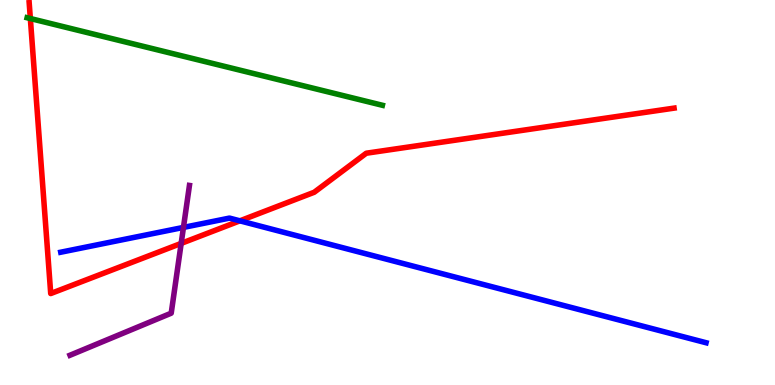[{'lines': ['blue', 'red'], 'intersections': [{'x': 3.1, 'y': 4.26}]}, {'lines': ['green', 'red'], 'intersections': [{'x': 0.392, 'y': 9.52}]}, {'lines': ['purple', 'red'], 'intersections': [{'x': 2.34, 'y': 3.68}]}, {'lines': ['blue', 'green'], 'intersections': []}, {'lines': ['blue', 'purple'], 'intersections': [{'x': 2.37, 'y': 4.09}]}, {'lines': ['green', 'purple'], 'intersections': []}]